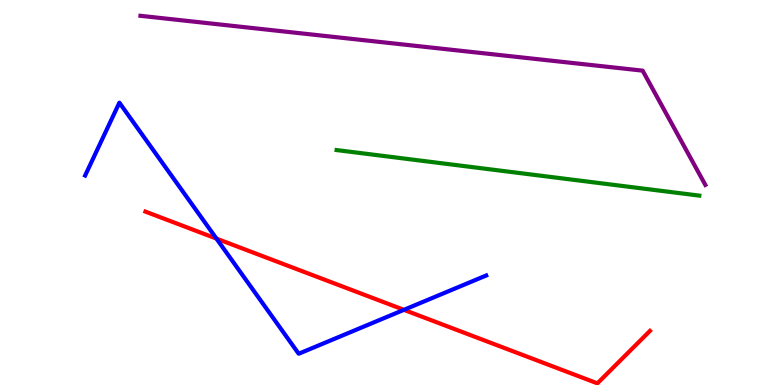[{'lines': ['blue', 'red'], 'intersections': [{'x': 2.79, 'y': 3.8}, {'x': 5.21, 'y': 1.95}]}, {'lines': ['green', 'red'], 'intersections': []}, {'lines': ['purple', 'red'], 'intersections': []}, {'lines': ['blue', 'green'], 'intersections': []}, {'lines': ['blue', 'purple'], 'intersections': []}, {'lines': ['green', 'purple'], 'intersections': []}]